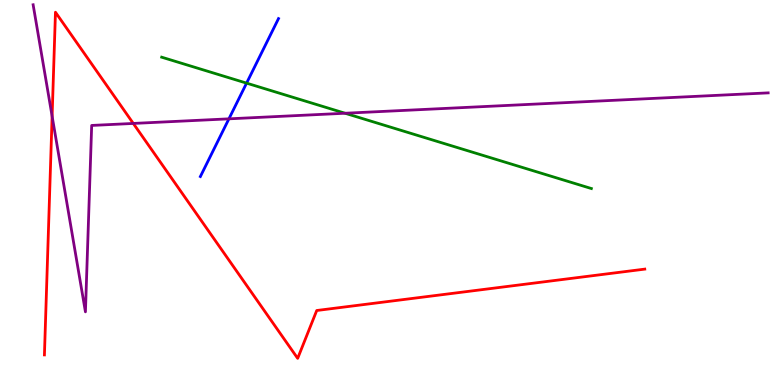[{'lines': ['blue', 'red'], 'intersections': []}, {'lines': ['green', 'red'], 'intersections': []}, {'lines': ['purple', 'red'], 'intersections': [{'x': 0.672, 'y': 6.98}, {'x': 1.72, 'y': 6.79}]}, {'lines': ['blue', 'green'], 'intersections': [{'x': 3.18, 'y': 7.84}]}, {'lines': ['blue', 'purple'], 'intersections': [{'x': 2.95, 'y': 6.91}]}, {'lines': ['green', 'purple'], 'intersections': [{'x': 4.45, 'y': 7.06}]}]